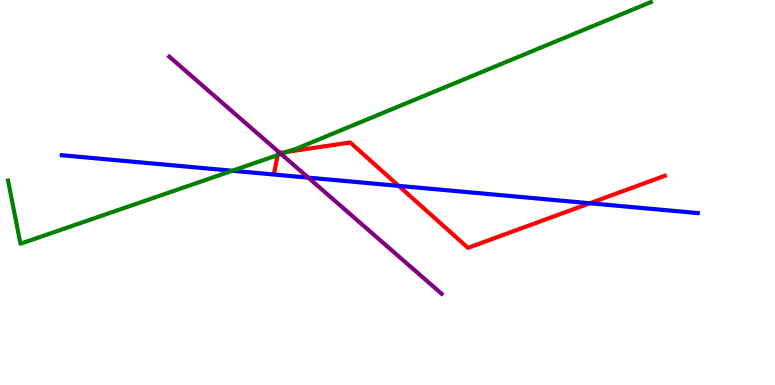[{'lines': ['blue', 'red'], 'intersections': [{'x': 5.14, 'y': 5.17}, {'x': 7.61, 'y': 4.72}]}, {'lines': ['green', 'red'], 'intersections': [{'x': 3.58, 'y': 5.97}, {'x': 3.71, 'y': 6.06}]}, {'lines': ['purple', 'red'], 'intersections': [{'x': 3.61, 'y': 6.03}]}, {'lines': ['blue', 'green'], 'intersections': [{'x': 3.0, 'y': 5.57}]}, {'lines': ['blue', 'purple'], 'intersections': [{'x': 3.98, 'y': 5.39}]}, {'lines': ['green', 'purple'], 'intersections': [{'x': 3.63, 'y': 6.0}]}]